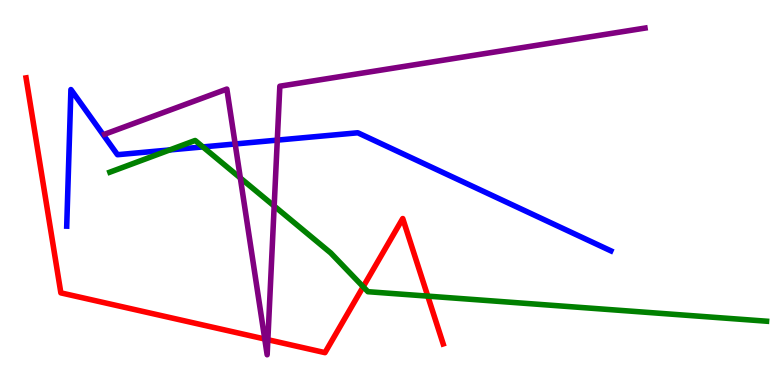[{'lines': ['blue', 'red'], 'intersections': []}, {'lines': ['green', 'red'], 'intersections': [{'x': 4.69, 'y': 2.55}, {'x': 5.52, 'y': 2.31}]}, {'lines': ['purple', 'red'], 'intersections': [{'x': 3.42, 'y': 1.19}, {'x': 3.46, 'y': 1.18}]}, {'lines': ['blue', 'green'], 'intersections': [{'x': 2.19, 'y': 6.11}, {'x': 2.62, 'y': 6.18}]}, {'lines': ['blue', 'purple'], 'intersections': [{'x': 3.03, 'y': 6.26}, {'x': 3.58, 'y': 6.36}]}, {'lines': ['green', 'purple'], 'intersections': [{'x': 3.1, 'y': 5.38}, {'x': 3.54, 'y': 4.65}]}]